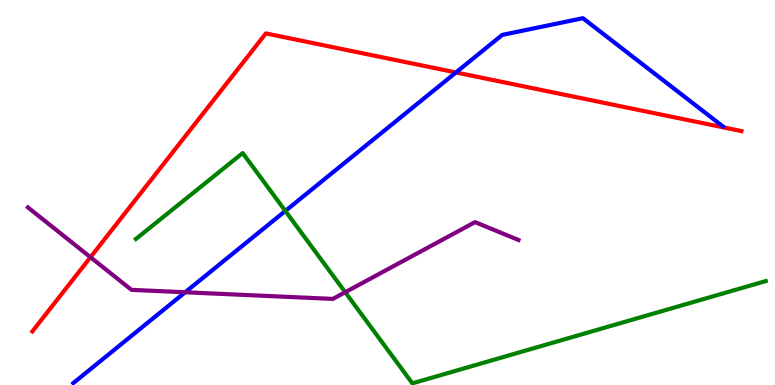[{'lines': ['blue', 'red'], 'intersections': [{'x': 5.88, 'y': 8.12}]}, {'lines': ['green', 'red'], 'intersections': []}, {'lines': ['purple', 'red'], 'intersections': [{'x': 1.17, 'y': 3.32}]}, {'lines': ['blue', 'green'], 'intersections': [{'x': 3.68, 'y': 4.52}]}, {'lines': ['blue', 'purple'], 'intersections': [{'x': 2.39, 'y': 2.41}]}, {'lines': ['green', 'purple'], 'intersections': [{'x': 4.45, 'y': 2.41}]}]